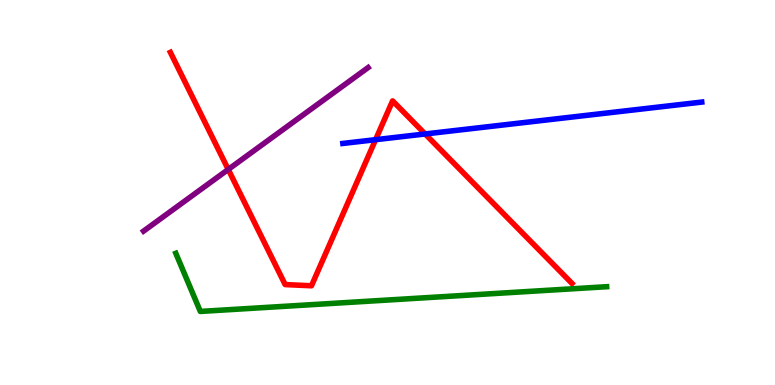[{'lines': ['blue', 'red'], 'intersections': [{'x': 4.85, 'y': 6.37}, {'x': 5.49, 'y': 6.52}]}, {'lines': ['green', 'red'], 'intersections': []}, {'lines': ['purple', 'red'], 'intersections': [{'x': 2.95, 'y': 5.6}]}, {'lines': ['blue', 'green'], 'intersections': []}, {'lines': ['blue', 'purple'], 'intersections': []}, {'lines': ['green', 'purple'], 'intersections': []}]